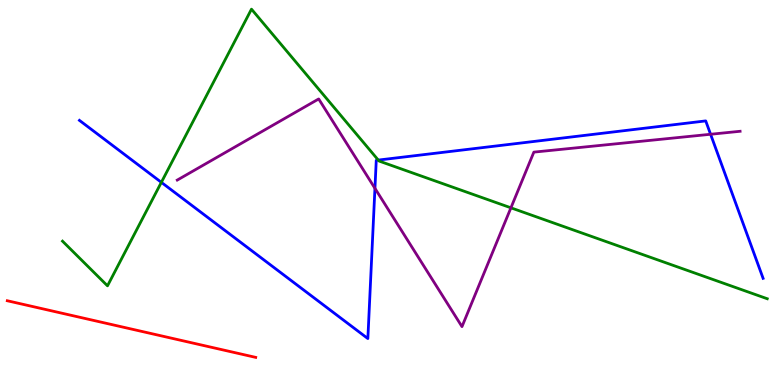[{'lines': ['blue', 'red'], 'intersections': []}, {'lines': ['green', 'red'], 'intersections': []}, {'lines': ['purple', 'red'], 'intersections': []}, {'lines': ['blue', 'green'], 'intersections': [{'x': 2.08, 'y': 5.26}, {'x': 4.88, 'y': 5.84}]}, {'lines': ['blue', 'purple'], 'intersections': [{'x': 4.84, 'y': 5.11}, {'x': 9.17, 'y': 6.51}]}, {'lines': ['green', 'purple'], 'intersections': [{'x': 6.59, 'y': 4.6}]}]